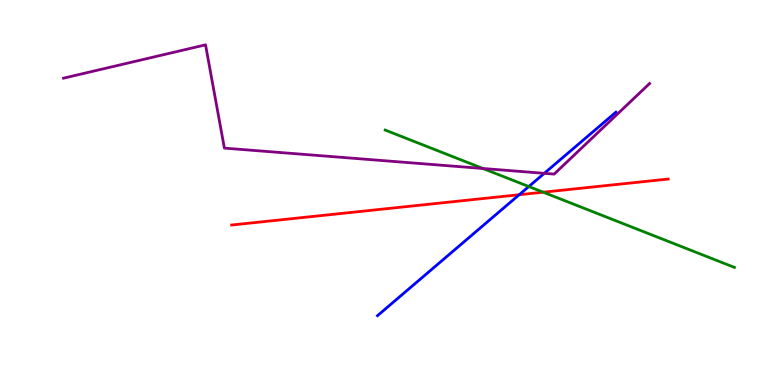[{'lines': ['blue', 'red'], 'intersections': [{'x': 6.7, 'y': 4.94}]}, {'lines': ['green', 'red'], 'intersections': [{'x': 7.01, 'y': 5.01}]}, {'lines': ['purple', 'red'], 'intersections': []}, {'lines': ['blue', 'green'], 'intersections': [{'x': 6.82, 'y': 5.15}]}, {'lines': ['blue', 'purple'], 'intersections': [{'x': 7.02, 'y': 5.5}]}, {'lines': ['green', 'purple'], 'intersections': [{'x': 6.23, 'y': 5.62}]}]